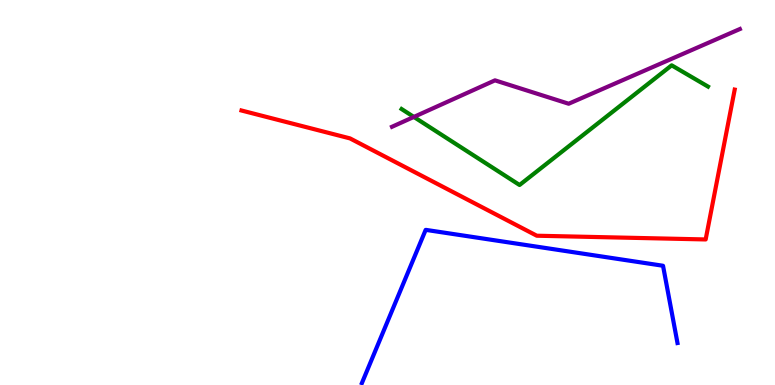[{'lines': ['blue', 'red'], 'intersections': []}, {'lines': ['green', 'red'], 'intersections': []}, {'lines': ['purple', 'red'], 'intersections': []}, {'lines': ['blue', 'green'], 'intersections': []}, {'lines': ['blue', 'purple'], 'intersections': []}, {'lines': ['green', 'purple'], 'intersections': [{'x': 5.34, 'y': 6.96}]}]